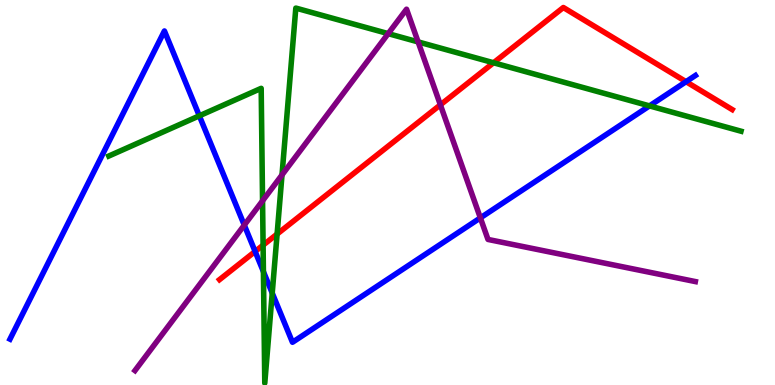[{'lines': ['blue', 'red'], 'intersections': [{'x': 3.29, 'y': 3.47}, {'x': 8.85, 'y': 7.88}]}, {'lines': ['green', 'red'], 'intersections': [{'x': 3.39, 'y': 3.63}, {'x': 3.58, 'y': 3.92}, {'x': 6.37, 'y': 8.37}]}, {'lines': ['purple', 'red'], 'intersections': [{'x': 5.68, 'y': 7.28}]}, {'lines': ['blue', 'green'], 'intersections': [{'x': 2.57, 'y': 6.99}, {'x': 3.4, 'y': 2.94}, {'x': 3.51, 'y': 2.39}, {'x': 8.38, 'y': 7.25}]}, {'lines': ['blue', 'purple'], 'intersections': [{'x': 3.15, 'y': 4.15}, {'x': 6.2, 'y': 4.34}]}, {'lines': ['green', 'purple'], 'intersections': [{'x': 3.39, 'y': 4.78}, {'x': 3.64, 'y': 5.46}, {'x': 5.01, 'y': 9.13}, {'x': 5.4, 'y': 8.91}]}]